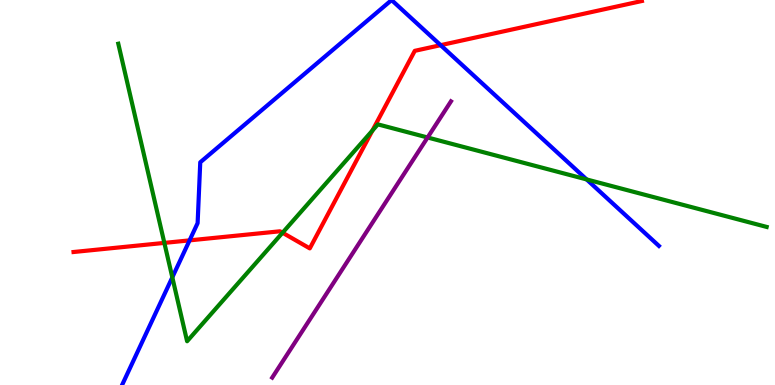[{'lines': ['blue', 'red'], 'intersections': [{'x': 2.45, 'y': 3.76}, {'x': 5.69, 'y': 8.83}]}, {'lines': ['green', 'red'], 'intersections': [{'x': 2.12, 'y': 3.69}, {'x': 3.65, 'y': 3.95}, {'x': 4.81, 'y': 6.61}]}, {'lines': ['purple', 'red'], 'intersections': []}, {'lines': ['blue', 'green'], 'intersections': [{'x': 2.22, 'y': 2.8}, {'x': 7.57, 'y': 5.34}]}, {'lines': ['blue', 'purple'], 'intersections': []}, {'lines': ['green', 'purple'], 'intersections': [{'x': 5.52, 'y': 6.43}]}]